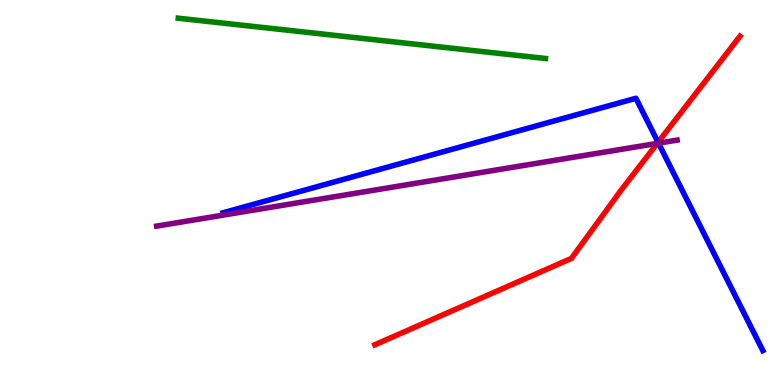[{'lines': ['blue', 'red'], 'intersections': [{'x': 8.49, 'y': 6.3}]}, {'lines': ['green', 'red'], 'intersections': []}, {'lines': ['purple', 'red'], 'intersections': [{'x': 8.48, 'y': 6.28}]}, {'lines': ['blue', 'green'], 'intersections': []}, {'lines': ['blue', 'purple'], 'intersections': [{'x': 8.5, 'y': 6.28}]}, {'lines': ['green', 'purple'], 'intersections': []}]